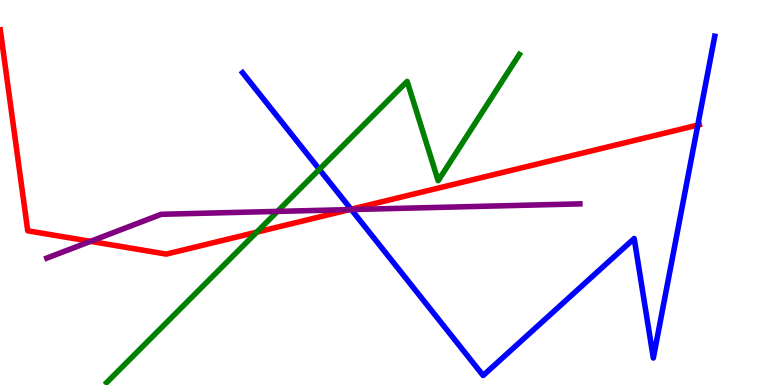[{'lines': ['blue', 'red'], 'intersections': [{'x': 4.53, 'y': 4.56}, {'x': 9.0, 'y': 6.75}]}, {'lines': ['green', 'red'], 'intersections': [{'x': 3.31, 'y': 3.97}]}, {'lines': ['purple', 'red'], 'intersections': [{'x': 1.17, 'y': 3.73}, {'x': 4.51, 'y': 4.56}]}, {'lines': ['blue', 'green'], 'intersections': [{'x': 4.12, 'y': 5.6}]}, {'lines': ['blue', 'purple'], 'intersections': [{'x': 4.53, 'y': 4.56}]}, {'lines': ['green', 'purple'], 'intersections': [{'x': 3.58, 'y': 4.51}]}]